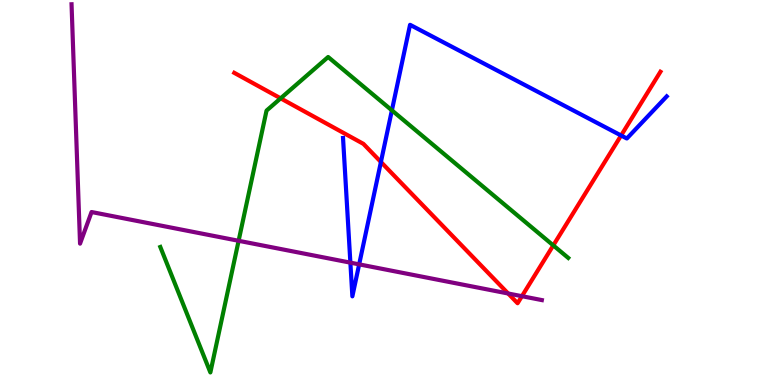[{'lines': ['blue', 'red'], 'intersections': [{'x': 4.92, 'y': 5.79}, {'x': 8.01, 'y': 6.48}]}, {'lines': ['green', 'red'], 'intersections': [{'x': 3.62, 'y': 7.45}, {'x': 7.14, 'y': 3.63}]}, {'lines': ['purple', 'red'], 'intersections': [{'x': 6.56, 'y': 2.38}, {'x': 6.73, 'y': 2.31}]}, {'lines': ['blue', 'green'], 'intersections': [{'x': 5.06, 'y': 7.13}]}, {'lines': ['blue', 'purple'], 'intersections': [{'x': 4.52, 'y': 3.18}, {'x': 4.63, 'y': 3.13}]}, {'lines': ['green', 'purple'], 'intersections': [{'x': 3.08, 'y': 3.75}]}]